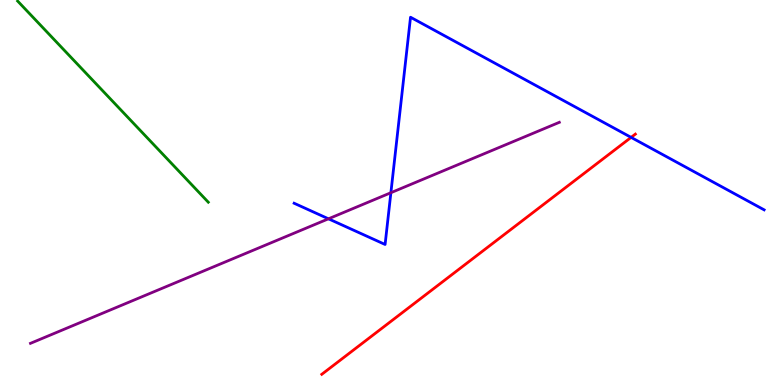[{'lines': ['blue', 'red'], 'intersections': [{'x': 8.14, 'y': 6.43}]}, {'lines': ['green', 'red'], 'intersections': []}, {'lines': ['purple', 'red'], 'intersections': []}, {'lines': ['blue', 'green'], 'intersections': []}, {'lines': ['blue', 'purple'], 'intersections': [{'x': 4.24, 'y': 4.32}, {'x': 5.04, 'y': 4.99}]}, {'lines': ['green', 'purple'], 'intersections': []}]